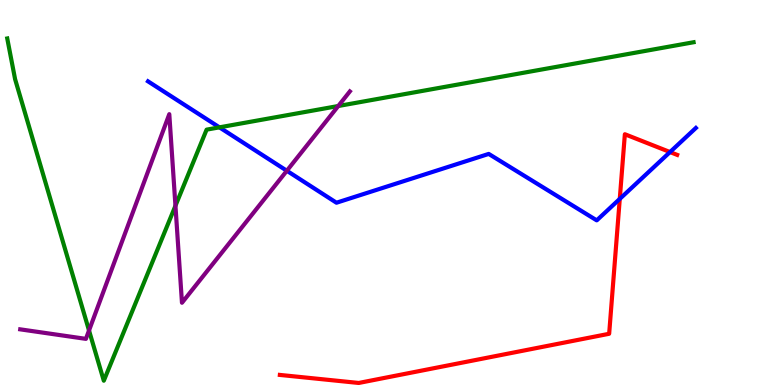[{'lines': ['blue', 'red'], 'intersections': [{'x': 8.0, 'y': 4.83}, {'x': 8.65, 'y': 6.05}]}, {'lines': ['green', 'red'], 'intersections': []}, {'lines': ['purple', 'red'], 'intersections': []}, {'lines': ['blue', 'green'], 'intersections': [{'x': 2.83, 'y': 6.69}]}, {'lines': ['blue', 'purple'], 'intersections': [{'x': 3.7, 'y': 5.56}]}, {'lines': ['green', 'purple'], 'intersections': [{'x': 1.15, 'y': 1.42}, {'x': 2.26, 'y': 4.66}, {'x': 4.36, 'y': 7.25}]}]